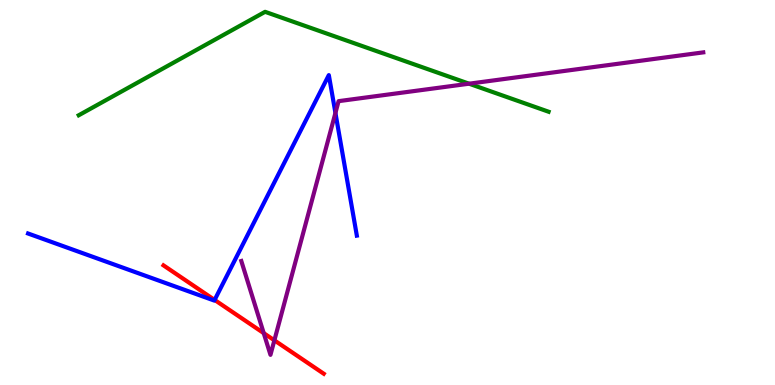[{'lines': ['blue', 'red'], 'intersections': [{'x': 2.77, 'y': 2.21}]}, {'lines': ['green', 'red'], 'intersections': []}, {'lines': ['purple', 'red'], 'intersections': [{'x': 3.4, 'y': 1.35}, {'x': 3.54, 'y': 1.16}]}, {'lines': ['blue', 'green'], 'intersections': []}, {'lines': ['blue', 'purple'], 'intersections': [{'x': 4.33, 'y': 7.07}]}, {'lines': ['green', 'purple'], 'intersections': [{'x': 6.05, 'y': 7.83}]}]